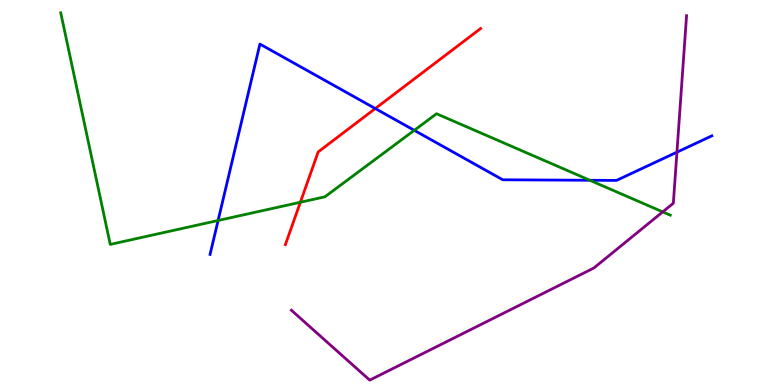[{'lines': ['blue', 'red'], 'intersections': [{'x': 4.84, 'y': 7.18}]}, {'lines': ['green', 'red'], 'intersections': [{'x': 3.88, 'y': 4.75}]}, {'lines': ['purple', 'red'], 'intersections': []}, {'lines': ['blue', 'green'], 'intersections': [{'x': 2.81, 'y': 4.27}, {'x': 5.35, 'y': 6.61}, {'x': 7.61, 'y': 5.32}]}, {'lines': ['blue', 'purple'], 'intersections': [{'x': 8.73, 'y': 6.05}]}, {'lines': ['green', 'purple'], 'intersections': [{'x': 8.55, 'y': 4.5}]}]